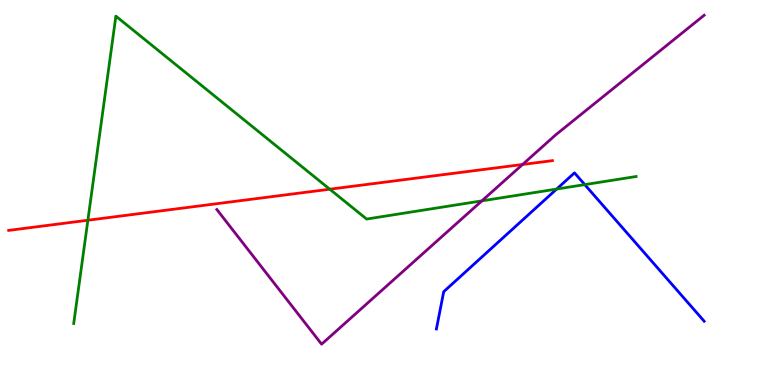[{'lines': ['blue', 'red'], 'intersections': []}, {'lines': ['green', 'red'], 'intersections': [{'x': 1.13, 'y': 4.28}, {'x': 4.25, 'y': 5.09}]}, {'lines': ['purple', 'red'], 'intersections': [{'x': 6.74, 'y': 5.73}]}, {'lines': ['blue', 'green'], 'intersections': [{'x': 7.18, 'y': 5.09}, {'x': 7.55, 'y': 5.2}]}, {'lines': ['blue', 'purple'], 'intersections': []}, {'lines': ['green', 'purple'], 'intersections': [{'x': 6.22, 'y': 4.78}]}]